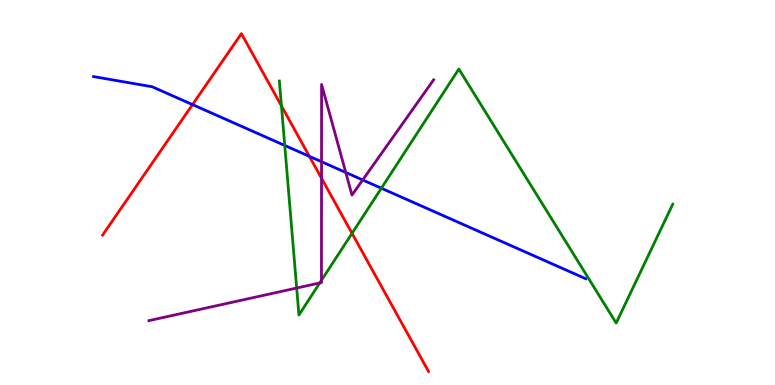[{'lines': ['blue', 'red'], 'intersections': [{'x': 2.48, 'y': 7.28}, {'x': 3.99, 'y': 5.94}]}, {'lines': ['green', 'red'], 'intersections': [{'x': 3.63, 'y': 7.25}, {'x': 4.54, 'y': 3.94}]}, {'lines': ['purple', 'red'], 'intersections': [{'x': 4.15, 'y': 5.37}]}, {'lines': ['blue', 'green'], 'intersections': [{'x': 3.67, 'y': 6.22}, {'x': 4.92, 'y': 5.11}]}, {'lines': ['blue', 'purple'], 'intersections': [{'x': 4.15, 'y': 5.8}, {'x': 4.46, 'y': 5.52}, {'x': 4.68, 'y': 5.33}]}, {'lines': ['green', 'purple'], 'intersections': [{'x': 3.83, 'y': 2.52}, {'x': 4.13, 'y': 2.65}, {'x': 4.15, 'y': 2.72}]}]